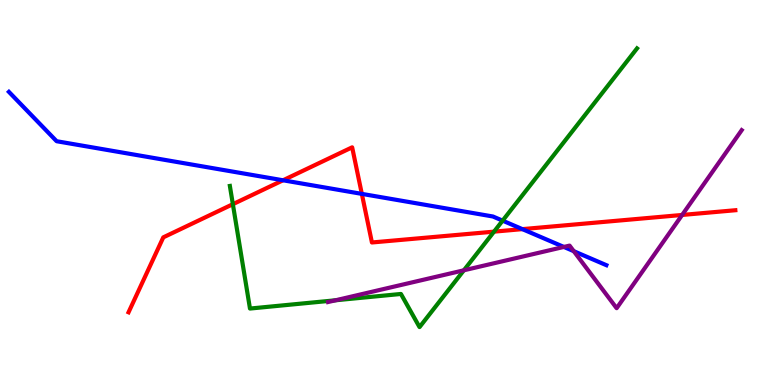[{'lines': ['blue', 'red'], 'intersections': [{'x': 3.65, 'y': 5.32}, {'x': 4.67, 'y': 4.96}, {'x': 6.74, 'y': 4.05}]}, {'lines': ['green', 'red'], 'intersections': [{'x': 3.0, 'y': 4.7}, {'x': 6.37, 'y': 3.98}]}, {'lines': ['purple', 'red'], 'intersections': [{'x': 8.8, 'y': 4.42}]}, {'lines': ['blue', 'green'], 'intersections': [{'x': 6.49, 'y': 4.27}]}, {'lines': ['blue', 'purple'], 'intersections': [{'x': 7.28, 'y': 3.59}, {'x': 7.4, 'y': 3.48}]}, {'lines': ['green', 'purple'], 'intersections': [{'x': 4.33, 'y': 2.2}, {'x': 5.99, 'y': 2.98}]}]